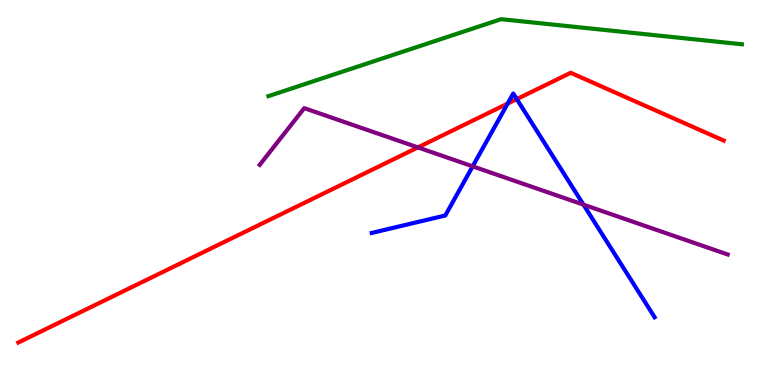[{'lines': ['blue', 'red'], 'intersections': [{'x': 6.55, 'y': 7.31}, {'x': 6.67, 'y': 7.43}]}, {'lines': ['green', 'red'], 'intersections': []}, {'lines': ['purple', 'red'], 'intersections': [{'x': 5.39, 'y': 6.17}]}, {'lines': ['blue', 'green'], 'intersections': []}, {'lines': ['blue', 'purple'], 'intersections': [{'x': 6.1, 'y': 5.68}, {'x': 7.53, 'y': 4.68}]}, {'lines': ['green', 'purple'], 'intersections': []}]